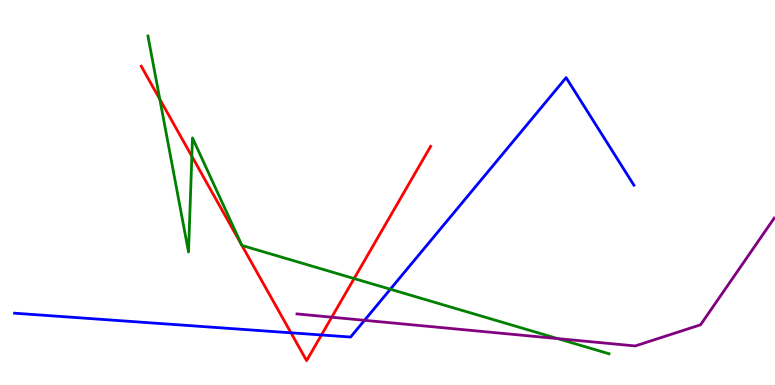[{'lines': ['blue', 'red'], 'intersections': [{'x': 3.75, 'y': 1.36}, {'x': 4.15, 'y': 1.3}]}, {'lines': ['green', 'red'], 'intersections': [{'x': 2.06, 'y': 7.42}, {'x': 2.48, 'y': 5.94}, {'x': 3.12, 'y': 3.63}, {'x': 3.12, 'y': 3.62}, {'x': 4.57, 'y': 2.77}]}, {'lines': ['purple', 'red'], 'intersections': [{'x': 4.28, 'y': 1.76}]}, {'lines': ['blue', 'green'], 'intersections': [{'x': 5.04, 'y': 2.49}]}, {'lines': ['blue', 'purple'], 'intersections': [{'x': 4.7, 'y': 1.68}]}, {'lines': ['green', 'purple'], 'intersections': [{'x': 7.2, 'y': 1.21}]}]